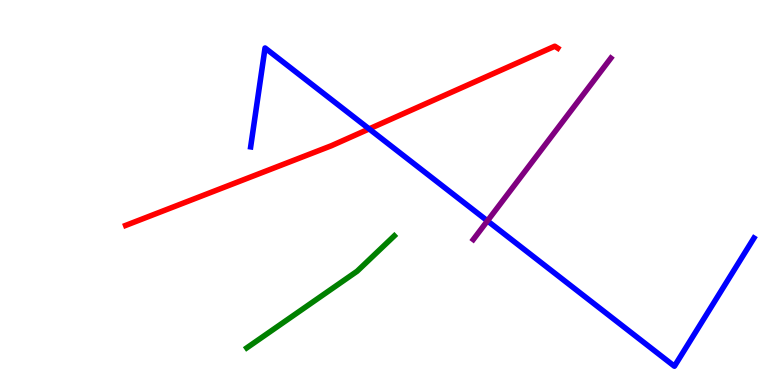[{'lines': ['blue', 'red'], 'intersections': [{'x': 4.76, 'y': 6.65}]}, {'lines': ['green', 'red'], 'intersections': []}, {'lines': ['purple', 'red'], 'intersections': []}, {'lines': ['blue', 'green'], 'intersections': []}, {'lines': ['blue', 'purple'], 'intersections': [{'x': 6.29, 'y': 4.26}]}, {'lines': ['green', 'purple'], 'intersections': []}]